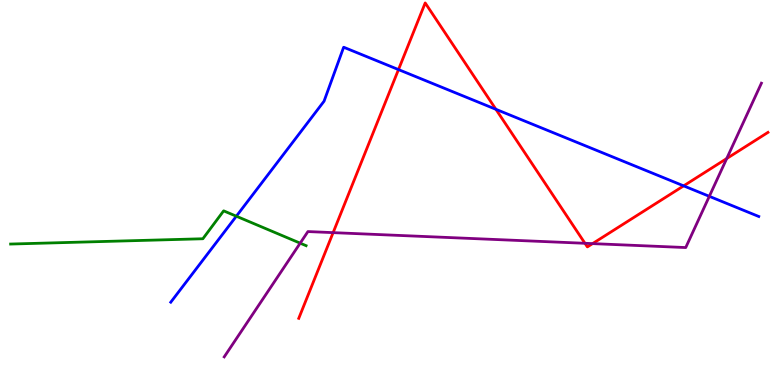[{'lines': ['blue', 'red'], 'intersections': [{'x': 5.14, 'y': 8.19}, {'x': 6.4, 'y': 7.16}, {'x': 8.82, 'y': 5.17}]}, {'lines': ['green', 'red'], 'intersections': []}, {'lines': ['purple', 'red'], 'intersections': [{'x': 4.3, 'y': 3.96}, {'x': 7.55, 'y': 3.68}, {'x': 7.65, 'y': 3.67}, {'x': 9.38, 'y': 5.88}]}, {'lines': ['blue', 'green'], 'intersections': [{'x': 3.05, 'y': 4.38}]}, {'lines': ['blue', 'purple'], 'intersections': [{'x': 9.15, 'y': 4.9}]}, {'lines': ['green', 'purple'], 'intersections': [{'x': 3.87, 'y': 3.68}]}]